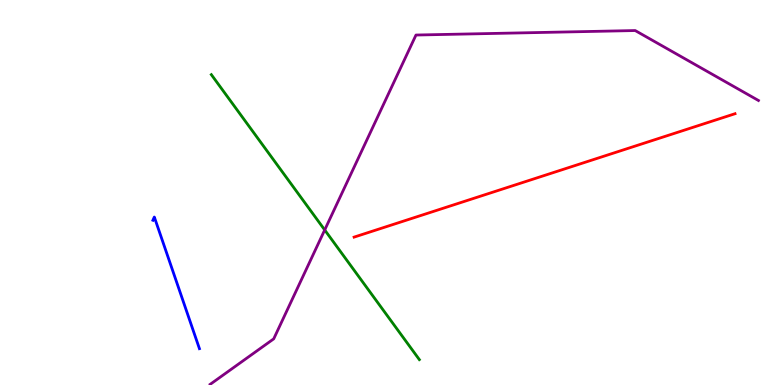[{'lines': ['blue', 'red'], 'intersections': []}, {'lines': ['green', 'red'], 'intersections': []}, {'lines': ['purple', 'red'], 'intersections': []}, {'lines': ['blue', 'green'], 'intersections': []}, {'lines': ['blue', 'purple'], 'intersections': []}, {'lines': ['green', 'purple'], 'intersections': [{'x': 4.19, 'y': 4.03}]}]